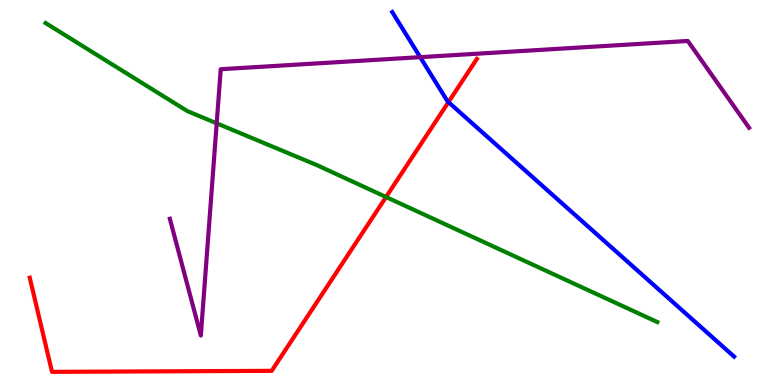[{'lines': ['blue', 'red'], 'intersections': [{'x': 5.79, 'y': 7.35}]}, {'lines': ['green', 'red'], 'intersections': [{'x': 4.98, 'y': 4.88}]}, {'lines': ['purple', 'red'], 'intersections': []}, {'lines': ['blue', 'green'], 'intersections': []}, {'lines': ['blue', 'purple'], 'intersections': [{'x': 5.42, 'y': 8.52}]}, {'lines': ['green', 'purple'], 'intersections': [{'x': 2.8, 'y': 6.8}]}]